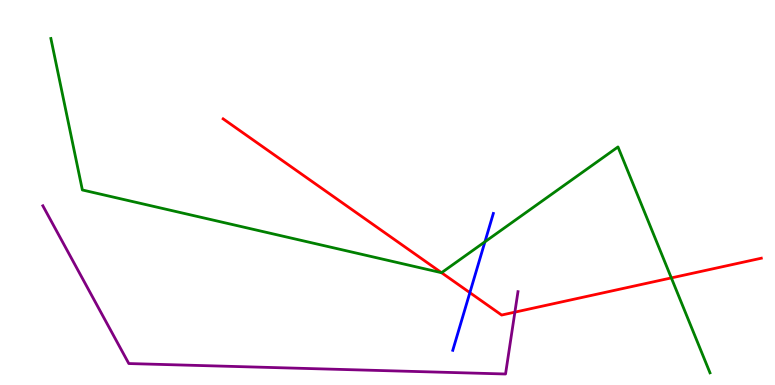[{'lines': ['blue', 'red'], 'intersections': [{'x': 6.06, 'y': 2.4}]}, {'lines': ['green', 'red'], 'intersections': [{'x': 5.7, 'y': 2.92}, {'x': 8.66, 'y': 2.78}]}, {'lines': ['purple', 'red'], 'intersections': [{'x': 6.64, 'y': 1.89}]}, {'lines': ['blue', 'green'], 'intersections': [{'x': 6.26, 'y': 3.72}]}, {'lines': ['blue', 'purple'], 'intersections': []}, {'lines': ['green', 'purple'], 'intersections': []}]